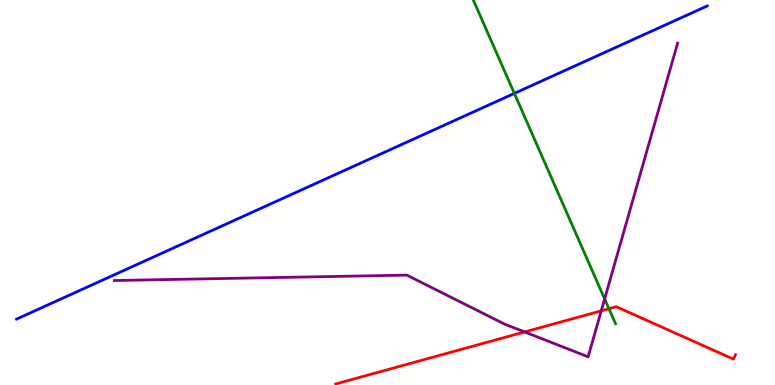[{'lines': ['blue', 'red'], 'intersections': []}, {'lines': ['green', 'red'], 'intersections': [{'x': 7.86, 'y': 1.98}]}, {'lines': ['purple', 'red'], 'intersections': [{'x': 6.77, 'y': 1.38}, {'x': 7.76, 'y': 1.93}]}, {'lines': ['blue', 'green'], 'intersections': [{'x': 6.64, 'y': 7.57}]}, {'lines': ['blue', 'purple'], 'intersections': []}, {'lines': ['green', 'purple'], 'intersections': [{'x': 7.8, 'y': 2.24}]}]